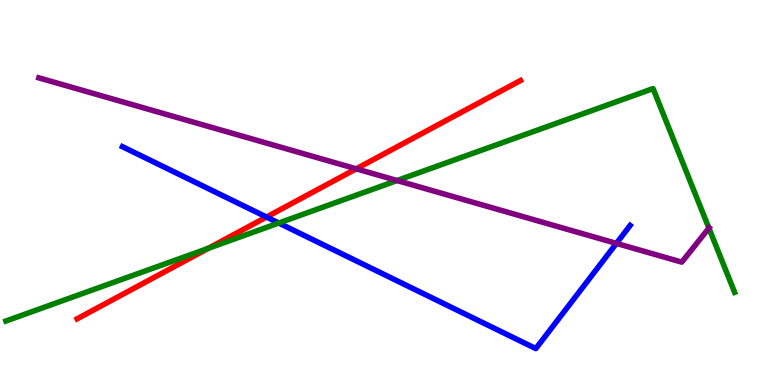[{'lines': ['blue', 'red'], 'intersections': [{'x': 3.44, 'y': 4.36}]}, {'lines': ['green', 'red'], 'intersections': [{'x': 2.69, 'y': 3.55}]}, {'lines': ['purple', 'red'], 'intersections': [{'x': 4.6, 'y': 5.62}]}, {'lines': ['blue', 'green'], 'intersections': [{'x': 3.6, 'y': 4.21}]}, {'lines': ['blue', 'purple'], 'intersections': [{'x': 7.95, 'y': 3.68}]}, {'lines': ['green', 'purple'], 'intersections': [{'x': 5.12, 'y': 5.31}, {'x': 9.15, 'y': 4.08}]}]